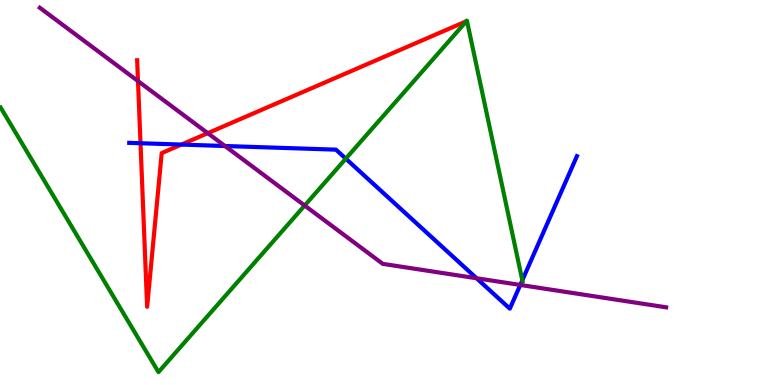[{'lines': ['blue', 'red'], 'intersections': [{'x': 1.81, 'y': 6.28}, {'x': 2.34, 'y': 6.24}]}, {'lines': ['green', 'red'], 'intersections': []}, {'lines': ['purple', 'red'], 'intersections': [{'x': 1.78, 'y': 7.89}, {'x': 2.68, 'y': 6.54}]}, {'lines': ['blue', 'green'], 'intersections': [{'x': 4.46, 'y': 5.88}, {'x': 6.74, 'y': 2.72}]}, {'lines': ['blue', 'purple'], 'intersections': [{'x': 2.9, 'y': 6.21}, {'x': 6.15, 'y': 2.77}, {'x': 6.71, 'y': 2.6}]}, {'lines': ['green', 'purple'], 'intersections': [{'x': 3.93, 'y': 4.66}]}]